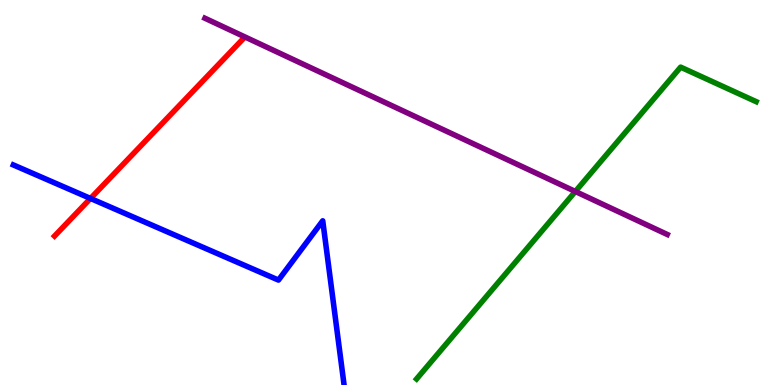[{'lines': ['blue', 'red'], 'intersections': [{'x': 1.17, 'y': 4.85}]}, {'lines': ['green', 'red'], 'intersections': []}, {'lines': ['purple', 'red'], 'intersections': []}, {'lines': ['blue', 'green'], 'intersections': []}, {'lines': ['blue', 'purple'], 'intersections': []}, {'lines': ['green', 'purple'], 'intersections': [{'x': 7.42, 'y': 5.03}]}]